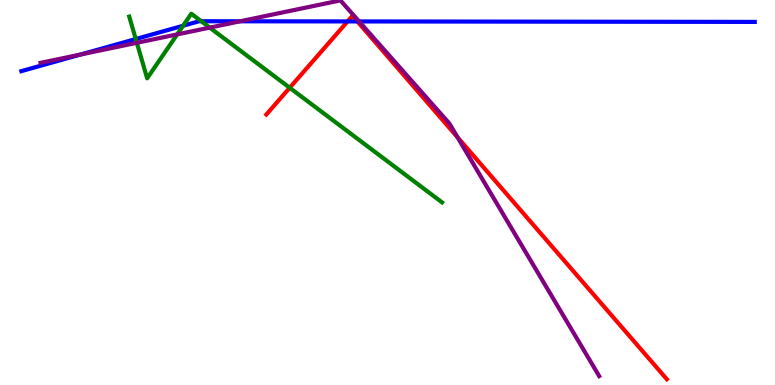[{'lines': ['blue', 'red'], 'intersections': [{'x': 4.49, 'y': 9.44}, {'x': 4.61, 'y': 9.44}]}, {'lines': ['green', 'red'], 'intersections': [{'x': 3.74, 'y': 7.72}]}, {'lines': ['purple', 'red'], 'intersections': [{'x': 5.9, 'y': 6.43}]}, {'lines': ['blue', 'green'], 'intersections': [{'x': 1.75, 'y': 8.99}, {'x': 2.36, 'y': 9.33}, {'x': 2.6, 'y': 9.45}]}, {'lines': ['blue', 'purple'], 'intersections': [{'x': 1.04, 'y': 8.58}, {'x': 3.1, 'y': 9.45}, {'x': 4.63, 'y': 9.44}]}, {'lines': ['green', 'purple'], 'intersections': [{'x': 1.77, 'y': 8.89}, {'x': 2.29, 'y': 9.11}, {'x': 2.71, 'y': 9.28}]}]